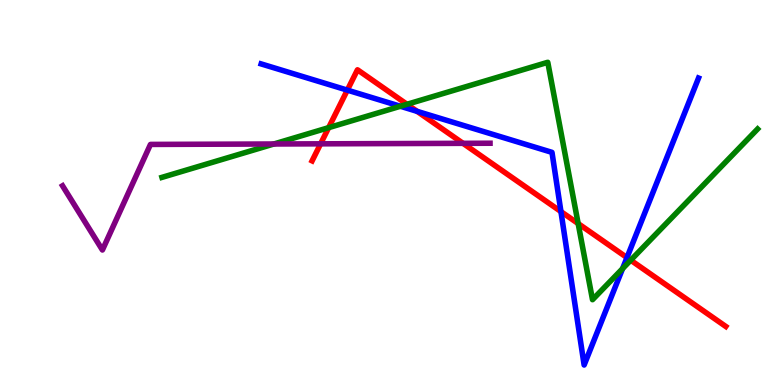[{'lines': ['blue', 'red'], 'intersections': [{'x': 4.48, 'y': 7.66}, {'x': 5.38, 'y': 7.11}, {'x': 7.24, 'y': 4.5}, {'x': 8.09, 'y': 3.31}]}, {'lines': ['green', 'red'], 'intersections': [{'x': 4.24, 'y': 6.68}, {'x': 5.25, 'y': 7.29}, {'x': 7.46, 'y': 4.19}, {'x': 8.14, 'y': 3.24}]}, {'lines': ['purple', 'red'], 'intersections': [{'x': 4.14, 'y': 6.26}, {'x': 5.97, 'y': 6.28}]}, {'lines': ['blue', 'green'], 'intersections': [{'x': 5.17, 'y': 7.24}, {'x': 8.03, 'y': 3.02}]}, {'lines': ['blue', 'purple'], 'intersections': []}, {'lines': ['green', 'purple'], 'intersections': [{'x': 3.53, 'y': 6.26}]}]